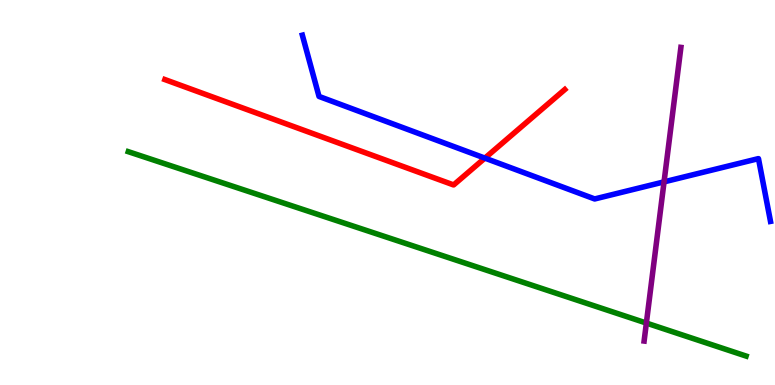[{'lines': ['blue', 'red'], 'intersections': [{'x': 6.26, 'y': 5.89}]}, {'lines': ['green', 'red'], 'intersections': []}, {'lines': ['purple', 'red'], 'intersections': []}, {'lines': ['blue', 'green'], 'intersections': []}, {'lines': ['blue', 'purple'], 'intersections': [{'x': 8.57, 'y': 5.28}]}, {'lines': ['green', 'purple'], 'intersections': [{'x': 8.34, 'y': 1.61}]}]